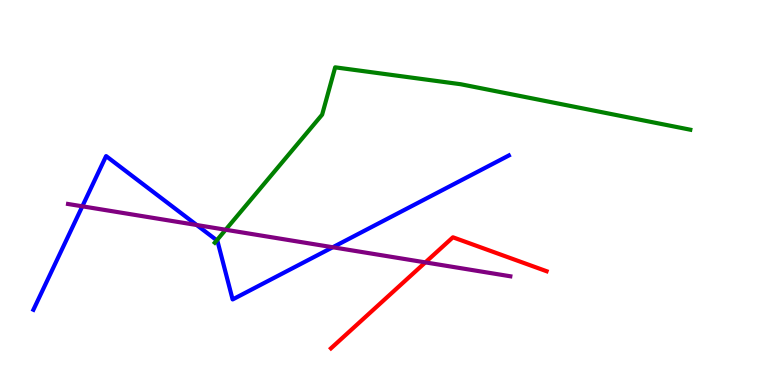[{'lines': ['blue', 'red'], 'intersections': []}, {'lines': ['green', 'red'], 'intersections': []}, {'lines': ['purple', 'red'], 'intersections': [{'x': 5.49, 'y': 3.18}]}, {'lines': ['blue', 'green'], 'intersections': [{'x': 2.8, 'y': 3.76}]}, {'lines': ['blue', 'purple'], 'intersections': [{'x': 1.06, 'y': 4.64}, {'x': 2.54, 'y': 4.16}, {'x': 4.29, 'y': 3.58}]}, {'lines': ['green', 'purple'], 'intersections': [{'x': 2.91, 'y': 4.03}]}]